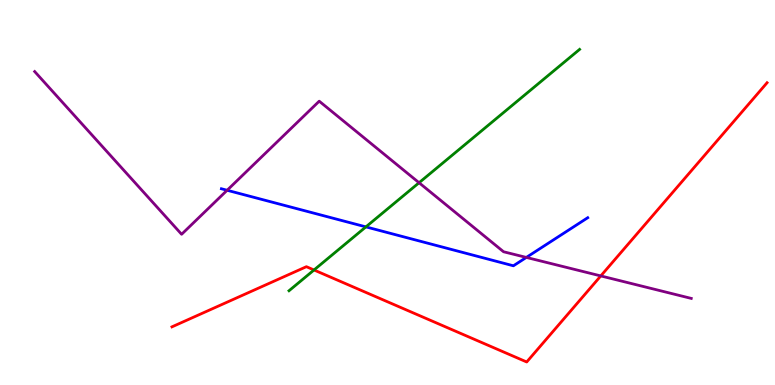[{'lines': ['blue', 'red'], 'intersections': []}, {'lines': ['green', 'red'], 'intersections': [{'x': 4.05, 'y': 2.99}]}, {'lines': ['purple', 'red'], 'intersections': [{'x': 7.75, 'y': 2.83}]}, {'lines': ['blue', 'green'], 'intersections': [{'x': 4.72, 'y': 4.11}]}, {'lines': ['blue', 'purple'], 'intersections': [{'x': 2.93, 'y': 5.06}, {'x': 6.79, 'y': 3.31}]}, {'lines': ['green', 'purple'], 'intersections': [{'x': 5.41, 'y': 5.25}]}]